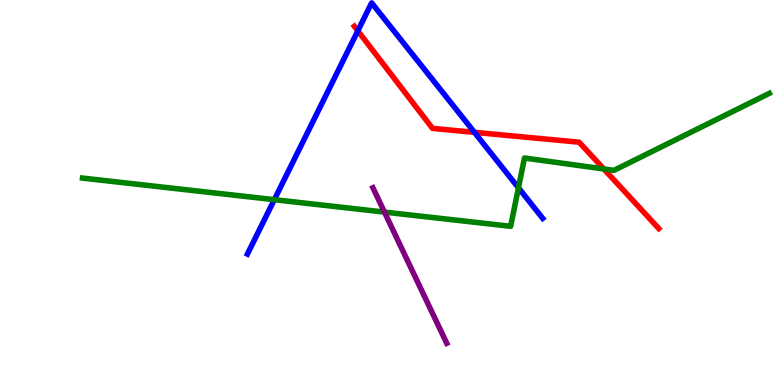[{'lines': ['blue', 'red'], 'intersections': [{'x': 4.62, 'y': 9.2}, {'x': 6.12, 'y': 6.56}]}, {'lines': ['green', 'red'], 'intersections': [{'x': 7.79, 'y': 5.61}]}, {'lines': ['purple', 'red'], 'intersections': []}, {'lines': ['blue', 'green'], 'intersections': [{'x': 3.54, 'y': 4.81}, {'x': 6.69, 'y': 5.12}]}, {'lines': ['blue', 'purple'], 'intersections': []}, {'lines': ['green', 'purple'], 'intersections': [{'x': 4.96, 'y': 4.49}]}]